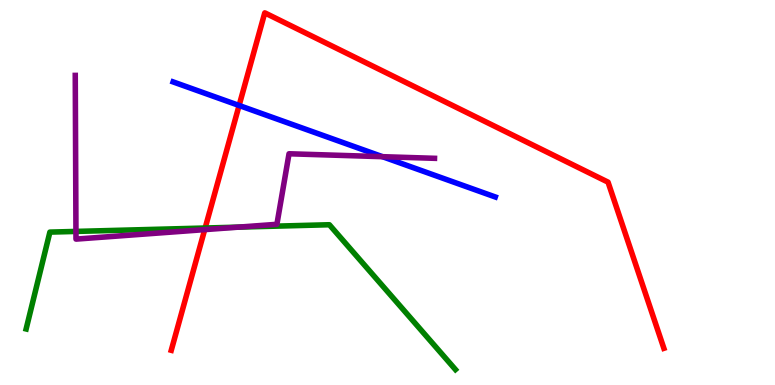[{'lines': ['blue', 'red'], 'intersections': [{'x': 3.09, 'y': 7.26}]}, {'lines': ['green', 'red'], 'intersections': [{'x': 2.65, 'y': 4.08}]}, {'lines': ['purple', 'red'], 'intersections': [{'x': 2.64, 'y': 4.04}]}, {'lines': ['blue', 'green'], 'intersections': []}, {'lines': ['blue', 'purple'], 'intersections': [{'x': 4.94, 'y': 5.93}]}, {'lines': ['green', 'purple'], 'intersections': [{'x': 0.98, 'y': 3.99}, {'x': 3.08, 'y': 4.1}]}]